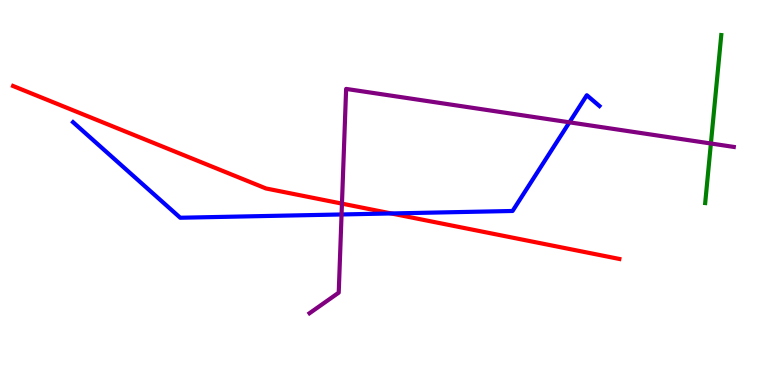[{'lines': ['blue', 'red'], 'intersections': [{'x': 5.05, 'y': 4.46}]}, {'lines': ['green', 'red'], 'intersections': []}, {'lines': ['purple', 'red'], 'intersections': [{'x': 4.41, 'y': 4.71}]}, {'lines': ['blue', 'green'], 'intersections': []}, {'lines': ['blue', 'purple'], 'intersections': [{'x': 4.41, 'y': 4.43}, {'x': 7.35, 'y': 6.82}]}, {'lines': ['green', 'purple'], 'intersections': [{'x': 9.17, 'y': 6.27}]}]